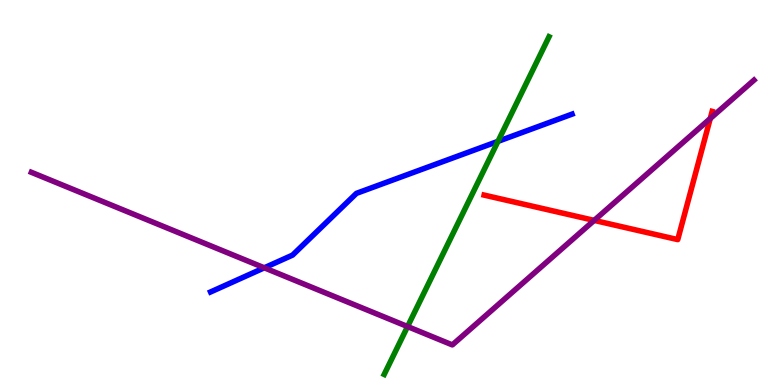[{'lines': ['blue', 'red'], 'intersections': []}, {'lines': ['green', 'red'], 'intersections': []}, {'lines': ['purple', 'red'], 'intersections': [{'x': 7.67, 'y': 4.28}, {'x': 9.16, 'y': 6.92}]}, {'lines': ['blue', 'green'], 'intersections': [{'x': 6.43, 'y': 6.33}]}, {'lines': ['blue', 'purple'], 'intersections': [{'x': 3.41, 'y': 3.04}]}, {'lines': ['green', 'purple'], 'intersections': [{'x': 5.26, 'y': 1.52}]}]